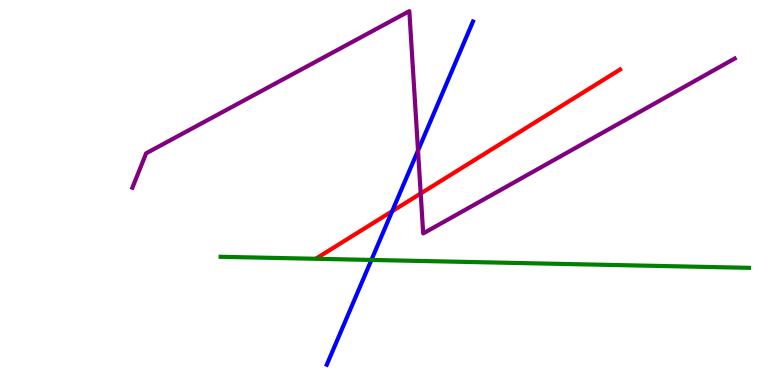[{'lines': ['blue', 'red'], 'intersections': [{'x': 5.06, 'y': 4.51}]}, {'lines': ['green', 'red'], 'intersections': []}, {'lines': ['purple', 'red'], 'intersections': [{'x': 5.43, 'y': 4.97}]}, {'lines': ['blue', 'green'], 'intersections': [{'x': 4.79, 'y': 3.25}]}, {'lines': ['blue', 'purple'], 'intersections': [{'x': 5.39, 'y': 6.09}]}, {'lines': ['green', 'purple'], 'intersections': []}]